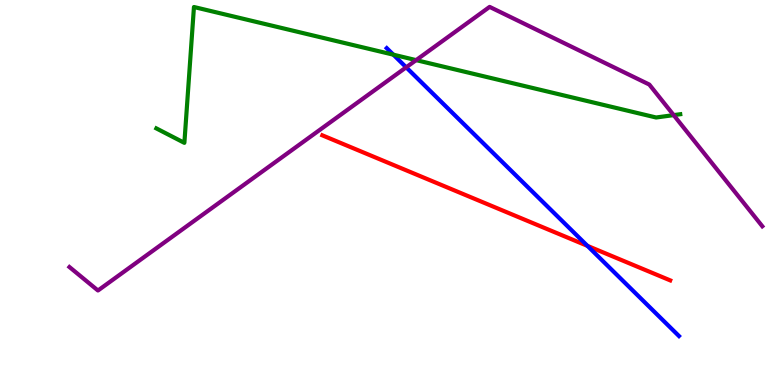[{'lines': ['blue', 'red'], 'intersections': [{'x': 7.58, 'y': 3.61}]}, {'lines': ['green', 'red'], 'intersections': []}, {'lines': ['purple', 'red'], 'intersections': []}, {'lines': ['blue', 'green'], 'intersections': [{'x': 5.08, 'y': 8.58}]}, {'lines': ['blue', 'purple'], 'intersections': [{'x': 5.24, 'y': 8.25}]}, {'lines': ['green', 'purple'], 'intersections': [{'x': 5.37, 'y': 8.44}, {'x': 8.69, 'y': 7.01}]}]